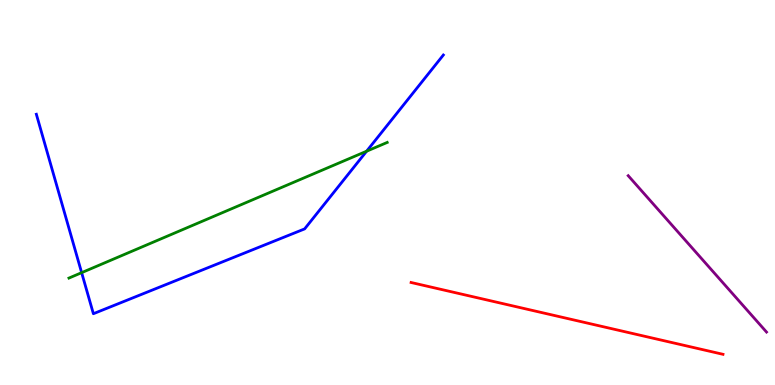[{'lines': ['blue', 'red'], 'intersections': []}, {'lines': ['green', 'red'], 'intersections': []}, {'lines': ['purple', 'red'], 'intersections': []}, {'lines': ['blue', 'green'], 'intersections': [{'x': 1.05, 'y': 2.92}, {'x': 4.73, 'y': 6.07}]}, {'lines': ['blue', 'purple'], 'intersections': []}, {'lines': ['green', 'purple'], 'intersections': []}]